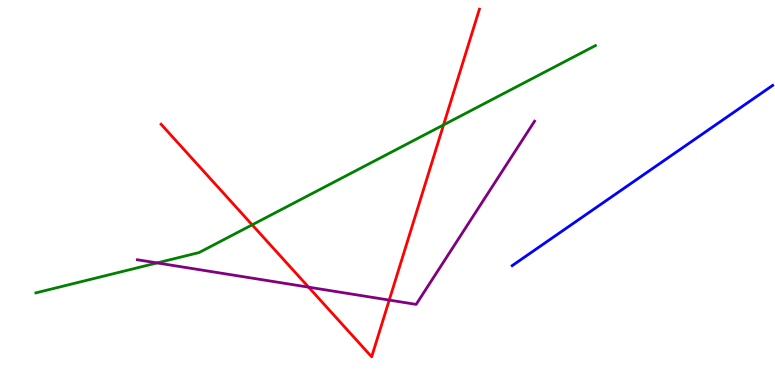[{'lines': ['blue', 'red'], 'intersections': []}, {'lines': ['green', 'red'], 'intersections': [{'x': 3.25, 'y': 4.16}, {'x': 5.72, 'y': 6.76}]}, {'lines': ['purple', 'red'], 'intersections': [{'x': 3.98, 'y': 2.54}, {'x': 5.02, 'y': 2.21}]}, {'lines': ['blue', 'green'], 'intersections': []}, {'lines': ['blue', 'purple'], 'intersections': []}, {'lines': ['green', 'purple'], 'intersections': [{'x': 2.03, 'y': 3.17}]}]